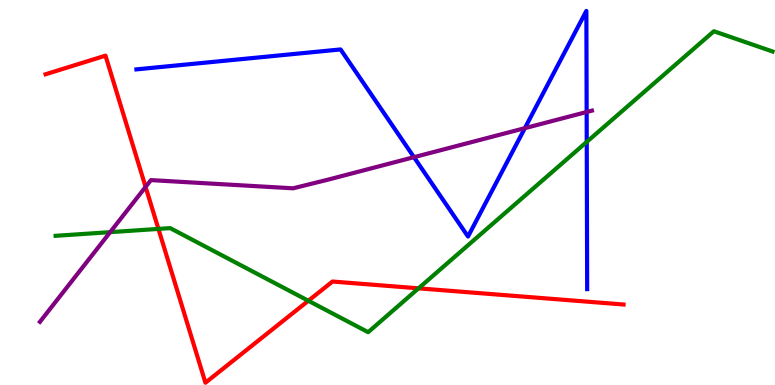[{'lines': ['blue', 'red'], 'intersections': []}, {'lines': ['green', 'red'], 'intersections': [{'x': 2.04, 'y': 4.05}, {'x': 3.98, 'y': 2.19}, {'x': 5.4, 'y': 2.51}]}, {'lines': ['purple', 'red'], 'intersections': [{'x': 1.88, 'y': 5.15}]}, {'lines': ['blue', 'green'], 'intersections': [{'x': 7.57, 'y': 6.31}]}, {'lines': ['blue', 'purple'], 'intersections': [{'x': 5.34, 'y': 5.92}, {'x': 6.77, 'y': 6.67}, {'x': 7.57, 'y': 7.09}]}, {'lines': ['green', 'purple'], 'intersections': [{'x': 1.42, 'y': 3.97}]}]